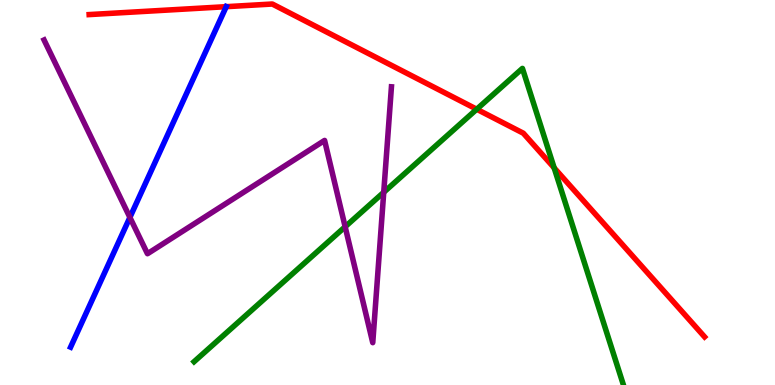[{'lines': ['blue', 'red'], 'intersections': [{'x': 2.92, 'y': 9.83}]}, {'lines': ['green', 'red'], 'intersections': [{'x': 6.15, 'y': 7.16}, {'x': 7.15, 'y': 5.64}]}, {'lines': ['purple', 'red'], 'intersections': []}, {'lines': ['blue', 'green'], 'intersections': []}, {'lines': ['blue', 'purple'], 'intersections': [{'x': 1.68, 'y': 4.35}]}, {'lines': ['green', 'purple'], 'intersections': [{'x': 4.45, 'y': 4.11}, {'x': 4.95, 'y': 5.01}]}]